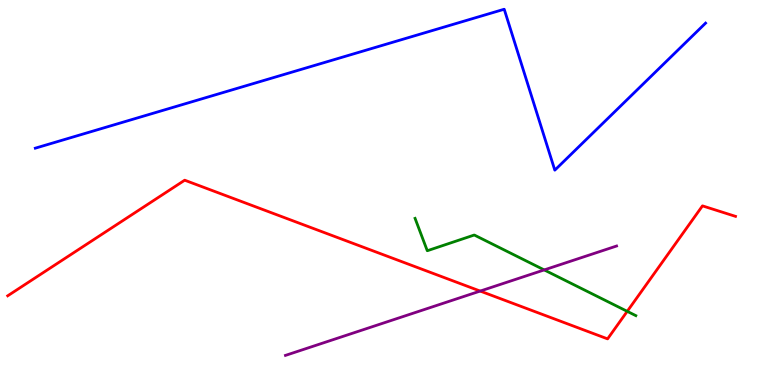[{'lines': ['blue', 'red'], 'intersections': []}, {'lines': ['green', 'red'], 'intersections': [{'x': 8.09, 'y': 1.91}]}, {'lines': ['purple', 'red'], 'intersections': [{'x': 6.2, 'y': 2.44}]}, {'lines': ['blue', 'green'], 'intersections': []}, {'lines': ['blue', 'purple'], 'intersections': []}, {'lines': ['green', 'purple'], 'intersections': [{'x': 7.02, 'y': 2.99}]}]